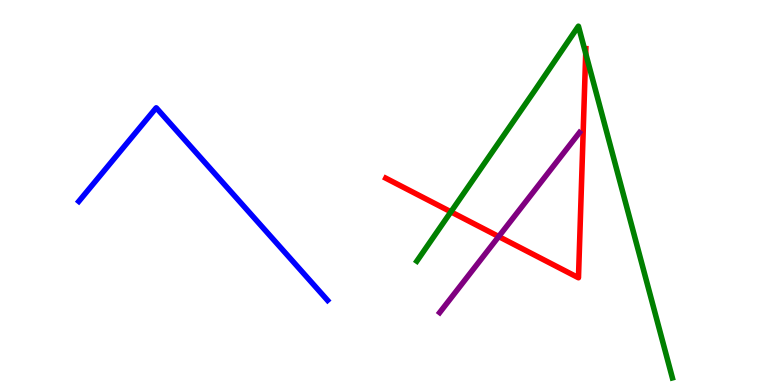[{'lines': ['blue', 'red'], 'intersections': []}, {'lines': ['green', 'red'], 'intersections': [{'x': 5.82, 'y': 4.5}, {'x': 7.56, 'y': 8.61}]}, {'lines': ['purple', 'red'], 'intersections': [{'x': 6.44, 'y': 3.86}]}, {'lines': ['blue', 'green'], 'intersections': []}, {'lines': ['blue', 'purple'], 'intersections': []}, {'lines': ['green', 'purple'], 'intersections': []}]